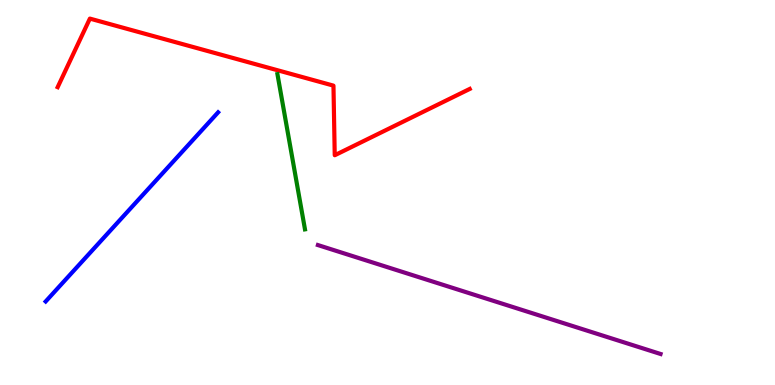[{'lines': ['blue', 'red'], 'intersections': []}, {'lines': ['green', 'red'], 'intersections': []}, {'lines': ['purple', 'red'], 'intersections': []}, {'lines': ['blue', 'green'], 'intersections': []}, {'lines': ['blue', 'purple'], 'intersections': []}, {'lines': ['green', 'purple'], 'intersections': []}]